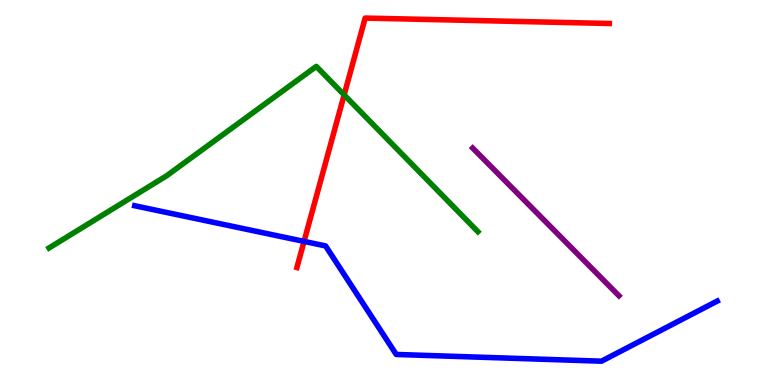[{'lines': ['blue', 'red'], 'intersections': [{'x': 3.92, 'y': 3.73}]}, {'lines': ['green', 'red'], 'intersections': [{'x': 4.44, 'y': 7.54}]}, {'lines': ['purple', 'red'], 'intersections': []}, {'lines': ['blue', 'green'], 'intersections': []}, {'lines': ['blue', 'purple'], 'intersections': []}, {'lines': ['green', 'purple'], 'intersections': []}]